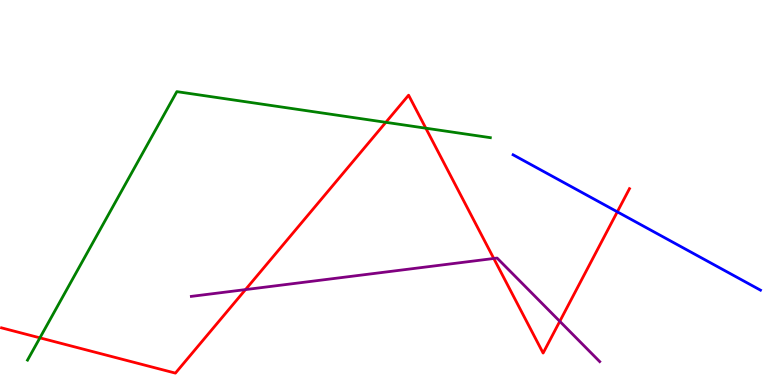[{'lines': ['blue', 'red'], 'intersections': [{'x': 7.97, 'y': 4.5}]}, {'lines': ['green', 'red'], 'intersections': [{'x': 0.515, 'y': 1.22}, {'x': 4.98, 'y': 6.82}, {'x': 5.49, 'y': 6.67}]}, {'lines': ['purple', 'red'], 'intersections': [{'x': 3.17, 'y': 2.48}, {'x': 6.37, 'y': 3.29}, {'x': 7.22, 'y': 1.65}]}, {'lines': ['blue', 'green'], 'intersections': []}, {'lines': ['blue', 'purple'], 'intersections': []}, {'lines': ['green', 'purple'], 'intersections': []}]